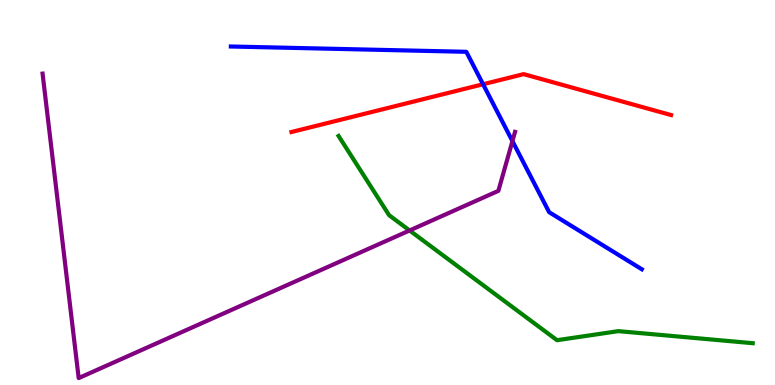[{'lines': ['blue', 'red'], 'intersections': [{'x': 6.23, 'y': 7.81}]}, {'lines': ['green', 'red'], 'intersections': []}, {'lines': ['purple', 'red'], 'intersections': []}, {'lines': ['blue', 'green'], 'intersections': []}, {'lines': ['blue', 'purple'], 'intersections': [{'x': 6.61, 'y': 6.33}]}, {'lines': ['green', 'purple'], 'intersections': [{'x': 5.29, 'y': 4.01}]}]